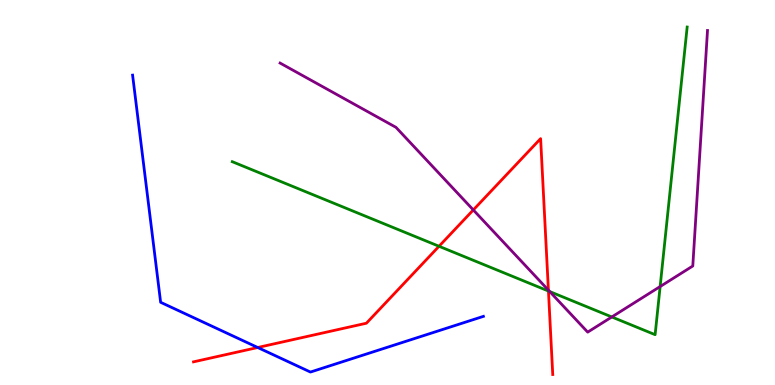[{'lines': ['blue', 'red'], 'intersections': [{'x': 3.33, 'y': 0.974}]}, {'lines': ['green', 'red'], 'intersections': [{'x': 5.66, 'y': 3.6}, {'x': 7.08, 'y': 2.44}]}, {'lines': ['purple', 'red'], 'intersections': [{'x': 6.11, 'y': 4.55}, {'x': 7.08, 'y': 2.46}]}, {'lines': ['blue', 'green'], 'intersections': []}, {'lines': ['blue', 'purple'], 'intersections': []}, {'lines': ['green', 'purple'], 'intersections': [{'x': 7.09, 'y': 2.43}, {'x': 7.89, 'y': 1.77}, {'x': 8.52, 'y': 2.56}]}]